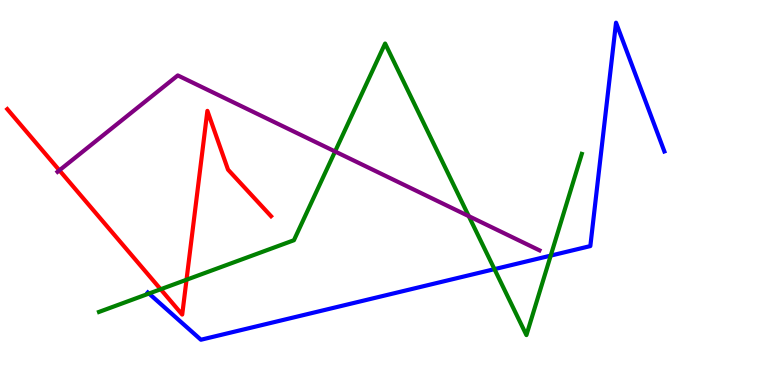[{'lines': ['blue', 'red'], 'intersections': []}, {'lines': ['green', 'red'], 'intersections': [{'x': 2.07, 'y': 2.49}, {'x': 2.41, 'y': 2.73}]}, {'lines': ['purple', 'red'], 'intersections': [{'x': 0.766, 'y': 5.58}]}, {'lines': ['blue', 'green'], 'intersections': [{'x': 1.92, 'y': 2.38}, {'x': 6.38, 'y': 3.01}, {'x': 7.11, 'y': 3.36}]}, {'lines': ['blue', 'purple'], 'intersections': []}, {'lines': ['green', 'purple'], 'intersections': [{'x': 4.32, 'y': 6.07}, {'x': 6.05, 'y': 4.39}]}]